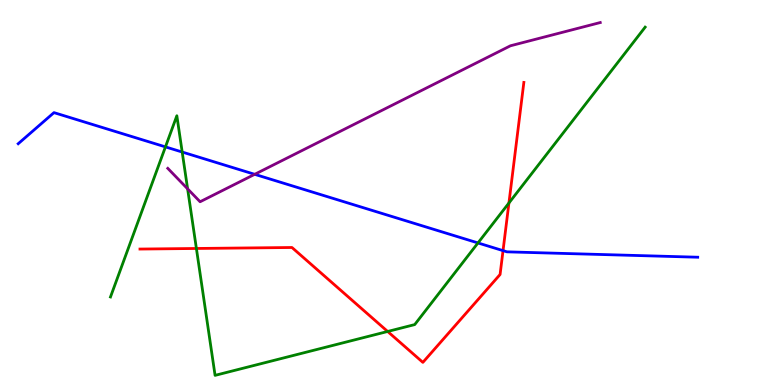[{'lines': ['blue', 'red'], 'intersections': [{'x': 6.49, 'y': 3.49}]}, {'lines': ['green', 'red'], 'intersections': [{'x': 2.53, 'y': 3.55}, {'x': 5.0, 'y': 1.39}, {'x': 6.57, 'y': 4.73}]}, {'lines': ['purple', 'red'], 'intersections': []}, {'lines': ['blue', 'green'], 'intersections': [{'x': 2.13, 'y': 6.18}, {'x': 2.35, 'y': 6.05}, {'x': 6.17, 'y': 3.69}]}, {'lines': ['blue', 'purple'], 'intersections': [{'x': 3.29, 'y': 5.47}]}, {'lines': ['green', 'purple'], 'intersections': [{'x': 2.42, 'y': 5.09}]}]